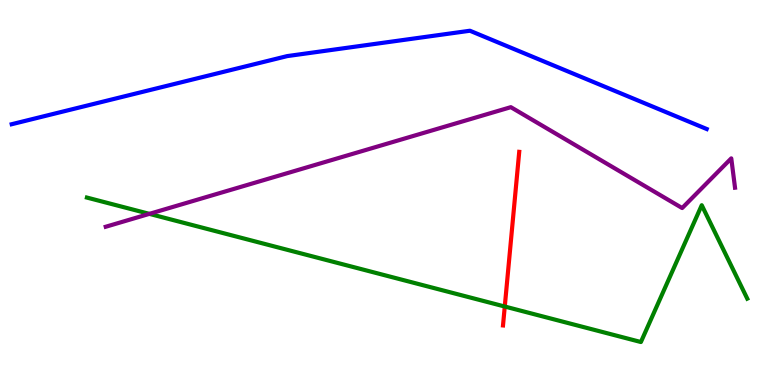[{'lines': ['blue', 'red'], 'intersections': []}, {'lines': ['green', 'red'], 'intersections': [{'x': 6.51, 'y': 2.04}]}, {'lines': ['purple', 'red'], 'intersections': []}, {'lines': ['blue', 'green'], 'intersections': []}, {'lines': ['blue', 'purple'], 'intersections': []}, {'lines': ['green', 'purple'], 'intersections': [{'x': 1.93, 'y': 4.45}]}]